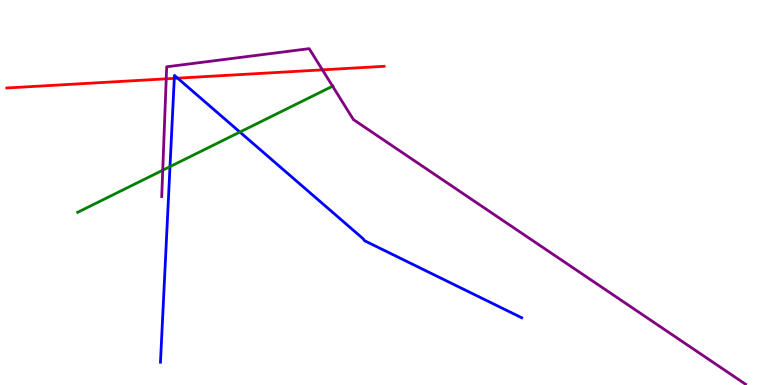[{'lines': ['blue', 'red'], 'intersections': [{'x': 2.25, 'y': 7.96}, {'x': 2.29, 'y': 7.97}]}, {'lines': ['green', 'red'], 'intersections': []}, {'lines': ['purple', 'red'], 'intersections': [{'x': 2.14, 'y': 7.95}, {'x': 4.16, 'y': 8.19}]}, {'lines': ['blue', 'green'], 'intersections': [{'x': 2.19, 'y': 5.67}, {'x': 3.1, 'y': 6.57}]}, {'lines': ['blue', 'purple'], 'intersections': []}, {'lines': ['green', 'purple'], 'intersections': [{'x': 2.1, 'y': 5.58}, {'x': 4.29, 'y': 7.76}]}]